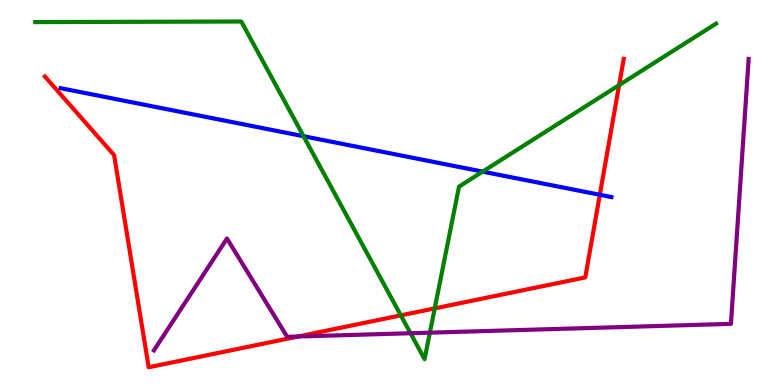[{'lines': ['blue', 'red'], 'intersections': [{'x': 7.74, 'y': 4.94}]}, {'lines': ['green', 'red'], 'intersections': [{'x': 5.17, 'y': 1.81}, {'x': 5.61, 'y': 1.99}, {'x': 7.99, 'y': 7.79}]}, {'lines': ['purple', 'red'], 'intersections': [{'x': 3.85, 'y': 1.26}]}, {'lines': ['blue', 'green'], 'intersections': [{'x': 3.92, 'y': 6.46}, {'x': 6.23, 'y': 5.54}]}, {'lines': ['blue', 'purple'], 'intersections': []}, {'lines': ['green', 'purple'], 'intersections': [{'x': 5.3, 'y': 1.34}, {'x': 5.55, 'y': 1.36}]}]